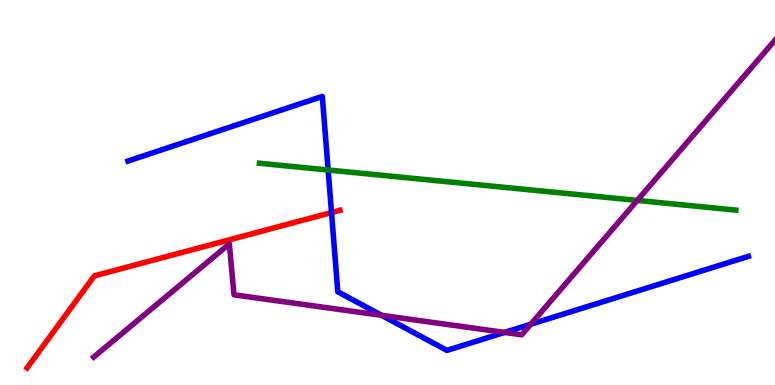[{'lines': ['blue', 'red'], 'intersections': [{'x': 4.28, 'y': 4.48}]}, {'lines': ['green', 'red'], 'intersections': []}, {'lines': ['purple', 'red'], 'intersections': []}, {'lines': ['blue', 'green'], 'intersections': [{'x': 4.23, 'y': 5.58}]}, {'lines': ['blue', 'purple'], 'intersections': [{'x': 4.93, 'y': 1.81}, {'x': 6.51, 'y': 1.37}, {'x': 6.85, 'y': 1.58}]}, {'lines': ['green', 'purple'], 'intersections': [{'x': 8.22, 'y': 4.79}]}]